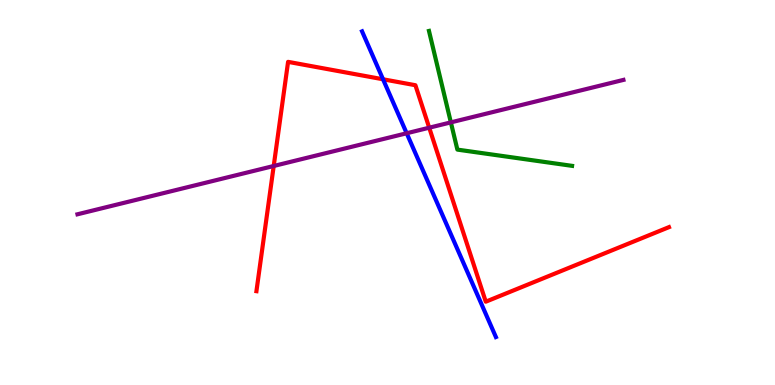[{'lines': ['blue', 'red'], 'intersections': [{'x': 4.94, 'y': 7.94}]}, {'lines': ['green', 'red'], 'intersections': []}, {'lines': ['purple', 'red'], 'intersections': [{'x': 3.53, 'y': 5.69}, {'x': 5.54, 'y': 6.68}]}, {'lines': ['blue', 'green'], 'intersections': []}, {'lines': ['blue', 'purple'], 'intersections': [{'x': 5.25, 'y': 6.54}]}, {'lines': ['green', 'purple'], 'intersections': [{'x': 5.82, 'y': 6.82}]}]